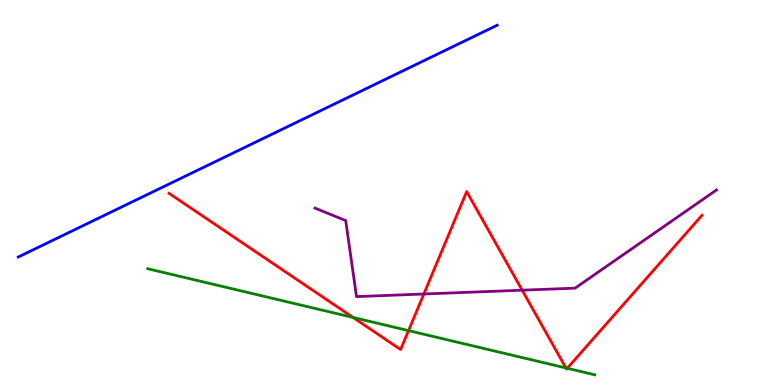[{'lines': ['blue', 'red'], 'intersections': []}, {'lines': ['green', 'red'], 'intersections': [{'x': 4.56, 'y': 1.75}, {'x': 5.27, 'y': 1.41}, {'x': 7.3, 'y': 0.443}, {'x': 7.32, 'y': 0.435}]}, {'lines': ['purple', 'red'], 'intersections': [{'x': 5.47, 'y': 2.36}, {'x': 6.74, 'y': 2.46}]}, {'lines': ['blue', 'green'], 'intersections': []}, {'lines': ['blue', 'purple'], 'intersections': []}, {'lines': ['green', 'purple'], 'intersections': []}]